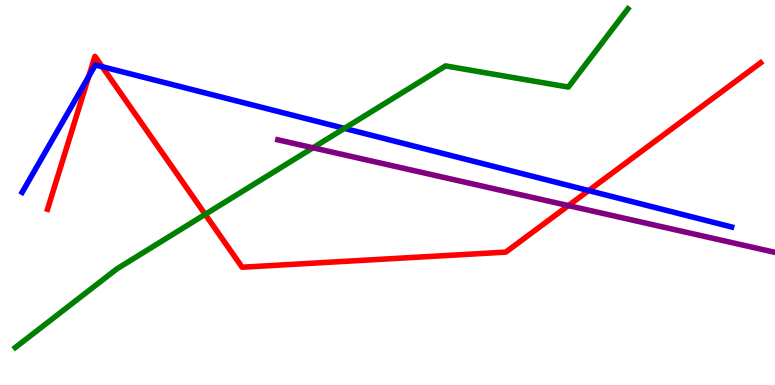[{'lines': ['blue', 'red'], 'intersections': [{'x': 1.14, 'y': 8.01}, {'x': 1.32, 'y': 8.27}, {'x': 7.6, 'y': 5.05}]}, {'lines': ['green', 'red'], 'intersections': [{'x': 2.65, 'y': 4.43}]}, {'lines': ['purple', 'red'], 'intersections': [{'x': 7.33, 'y': 4.66}]}, {'lines': ['blue', 'green'], 'intersections': [{'x': 4.44, 'y': 6.67}]}, {'lines': ['blue', 'purple'], 'intersections': []}, {'lines': ['green', 'purple'], 'intersections': [{'x': 4.04, 'y': 6.16}]}]